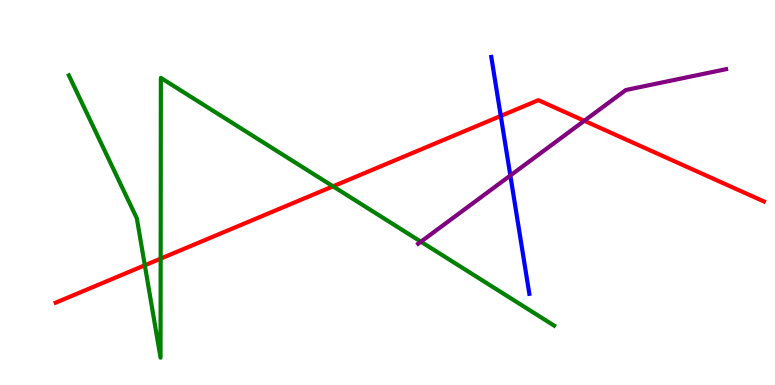[{'lines': ['blue', 'red'], 'intersections': [{'x': 6.46, 'y': 6.99}]}, {'lines': ['green', 'red'], 'intersections': [{'x': 1.87, 'y': 3.11}, {'x': 2.07, 'y': 3.28}, {'x': 4.3, 'y': 5.16}]}, {'lines': ['purple', 'red'], 'intersections': [{'x': 7.54, 'y': 6.86}]}, {'lines': ['blue', 'green'], 'intersections': []}, {'lines': ['blue', 'purple'], 'intersections': [{'x': 6.59, 'y': 5.44}]}, {'lines': ['green', 'purple'], 'intersections': [{'x': 5.43, 'y': 3.72}]}]